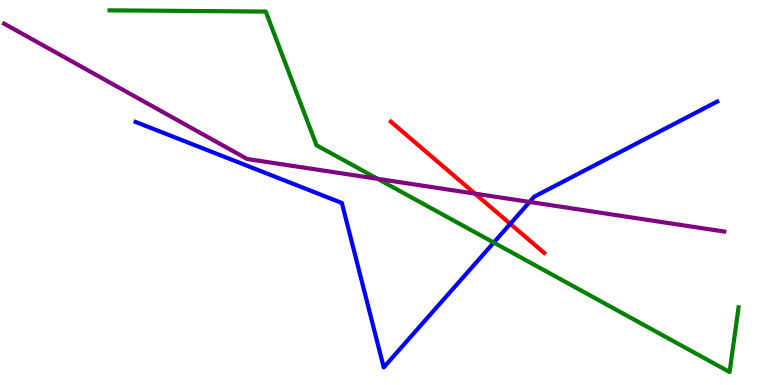[{'lines': ['blue', 'red'], 'intersections': [{'x': 6.58, 'y': 4.19}]}, {'lines': ['green', 'red'], 'intersections': []}, {'lines': ['purple', 'red'], 'intersections': [{'x': 6.13, 'y': 4.97}]}, {'lines': ['blue', 'green'], 'intersections': [{'x': 6.37, 'y': 3.7}]}, {'lines': ['blue', 'purple'], 'intersections': [{'x': 6.83, 'y': 4.75}]}, {'lines': ['green', 'purple'], 'intersections': [{'x': 4.87, 'y': 5.35}]}]